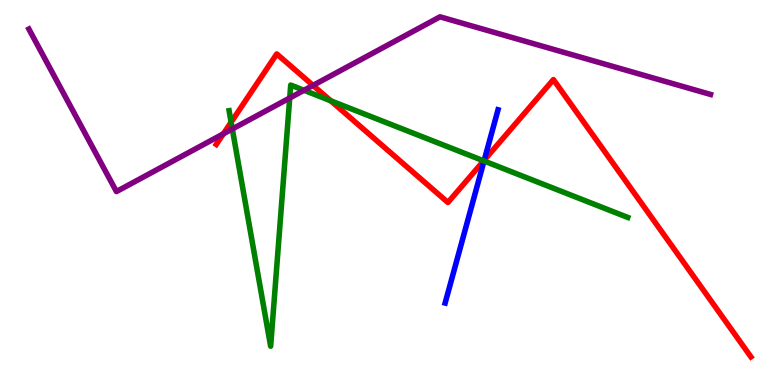[{'lines': ['blue', 'red'], 'intersections': [{'x': 6.25, 'y': 5.84}]}, {'lines': ['green', 'red'], 'intersections': [{'x': 2.98, 'y': 6.83}, {'x': 4.27, 'y': 7.38}, {'x': 6.24, 'y': 5.82}]}, {'lines': ['purple', 'red'], 'intersections': [{'x': 2.88, 'y': 6.52}, {'x': 4.04, 'y': 7.78}]}, {'lines': ['blue', 'green'], 'intersections': [{'x': 6.25, 'y': 5.82}]}, {'lines': ['blue', 'purple'], 'intersections': []}, {'lines': ['green', 'purple'], 'intersections': [{'x': 3.0, 'y': 6.65}, {'x': 3.74, 'y': 7.45}, {'x': 3.92, 'y': 7.65}]}]